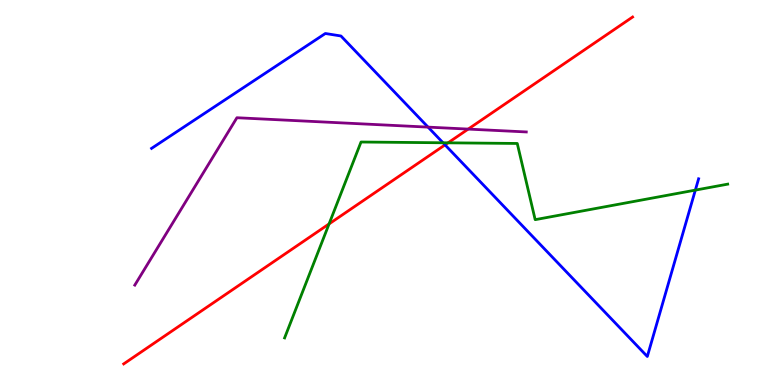[{'lines': ['blue', 'red'], 'intersections': [{'x': 5.74, 'y': 6.24}]}, {'lines': ['green', 'red'], 'intersections': [{'x': 4.25, 'y': 4.18}, {'x': 5.78, 'y': 6.29}]}, {'lines': ['purple', 'red'], 'intersections': [{'x': 6.04, 'y': 6.65}]}, {'lines': ['blue', 'green'], 'intersections': [{'x': 5.72, 'y': 6.29}, {'x': 8.97, 'y': 5.06}]}, {'lines': ['blue', 'purple'], 'intersections': [{'x': 5.52, 'y': 6.7}]}, {'lines': ['green', 'purple'], 'intersections': []}]